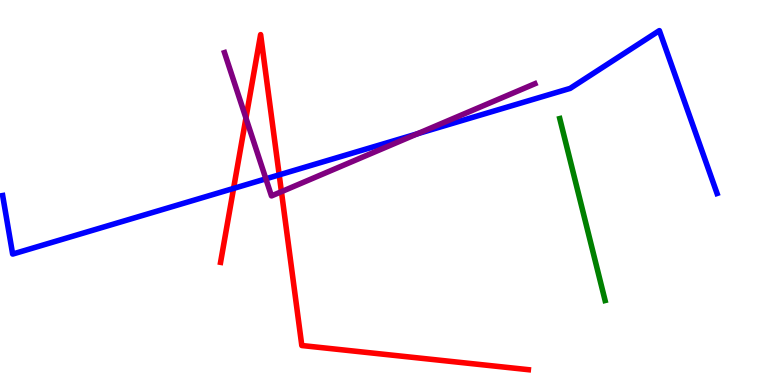[{'lines': ['blue', 'red'], 'intersections': [{'x': 3.01, 'y': 5.11}, {'x': 3.6, 'y': 5.46}]}, {'lines': ['green', 'red'], 'intersections': []}, {'lines': ['purple', 'red'], 'intersections': [{'x': 3.17, 'y': 6.93}, {'x': 3.63, 'y': 5.02}]}, {'lines': ['blue', 'green'], 'intersections': []}, {'lines': ['blue', 'purple'], 'intersections': [{'x': 3.43, 'y': 5.36}, {'x': 5.38, 'y': 6.52}]}, {'lines': ['green', 'purple'], 'intersections': []}]